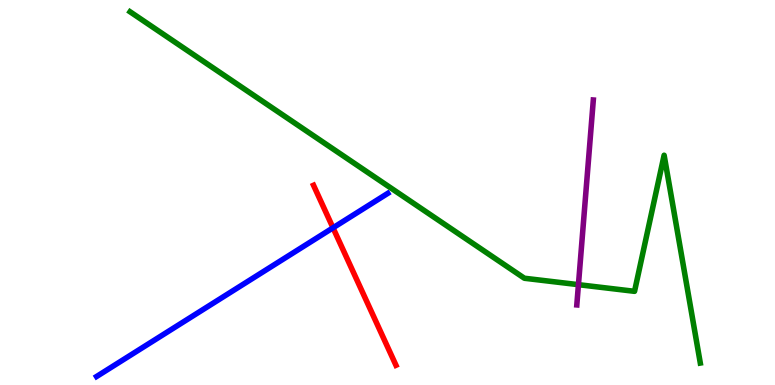[{'lines': ['blue', 'red'], 'intersections': [{'x': 4.3, 'y': 4.08}]}, {'lines': ['green', 'red'], 'intersections': []}, {'lines': ['purple', 'red'], 'intersections': []}, {'lines': ['blue', 'green'], 'intersections': []}, {'lines': ['blue', 'purple'], 'intersections': []}, {'lines': ['green', 'purple'], 'intersections': [{'x': 7.46, 'y': 2.61}]}]